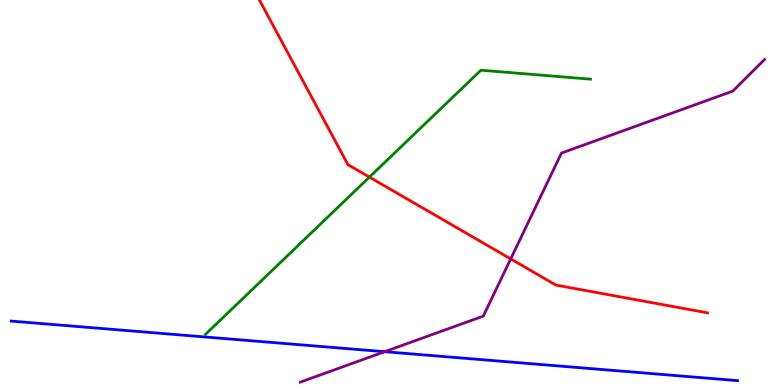[{'lines': ['blue', 'red'], 'intersections': []}, {'lines': ['green', 'red'], 'intersections': [{'x': 4.77, 'y': 5.4}]}, {'lines': ['purple', 'red'], 'intersections': [{'x': 6.59, 'y': 3.27}]}, {'lines': ['blue', 'green'], 'intersections': []}, {'lines': ['blue', 'purple'], 'intersections': [{'x': 4.96, 'y': 0.865}]}, {'lines': ['green', 'purple'], 'intersections': []}]